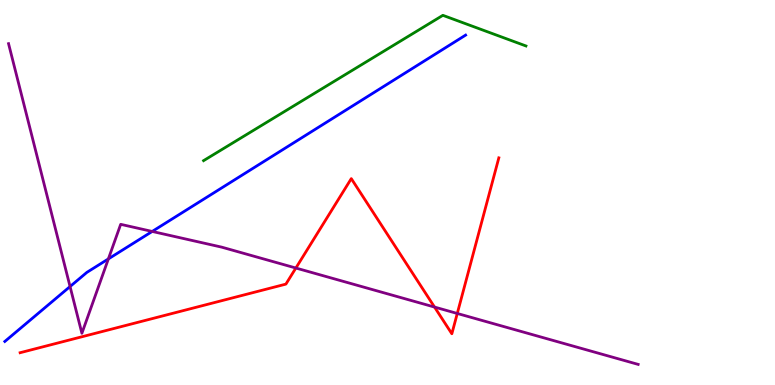[{'lines': ['blue', 'red'], 'intersections': []}, {'lines': ['green', 'red'], 'intersections': []}, {'lines': ['purple', 'red'], 'intersections': [{'x': 3.82, 'y': 3.04}, {'x': 5.61, 'y': 2.02}, {'x': 5.9, 'y': 1.86}]}, {'lines': ['blue', 'green'], 'intersections': []}, {'lines': ['blue', 'purple'], 'intersections': [{'x': 0.904, 'y': 2.56}, {'x': 1.4, 'y': 3.28}, {'x': 1.96, 'y': 3.99}]}, {'lines': ['green', 'purple'], 'intersections': []}]